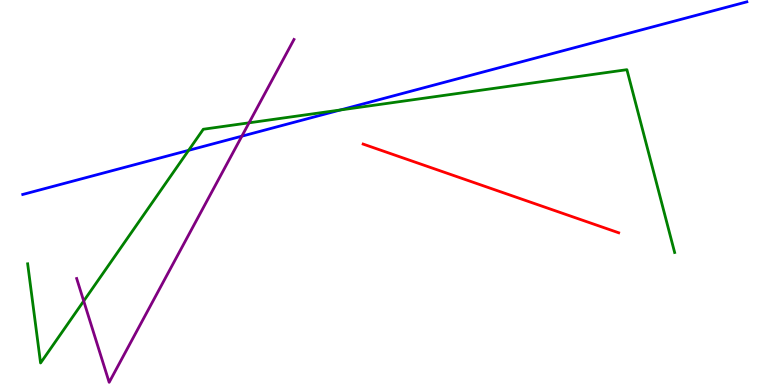[{'lines': ['blue', 'red'], 'intersections': []}, {'lines': ['green', 'red'], 'intersections': []}, {'lines': ['purple', 'red'], 'intersections': []}, {'lines': ['blue', 'green'], 'intersections': [{'x': 2.43, 'y': 6.1}, {'x': 4.39, 'y': 7.14}]}, {'lines': ['blue', 'purple'], 'intersections': [{'x': 3.12, 'y': 6.46}]}, {'lines': ['green', 'purple'], 'intersections': [{'x': 1.08, 'y': 2.18}, {'x': 3.21, 'y': 6.81}]}]